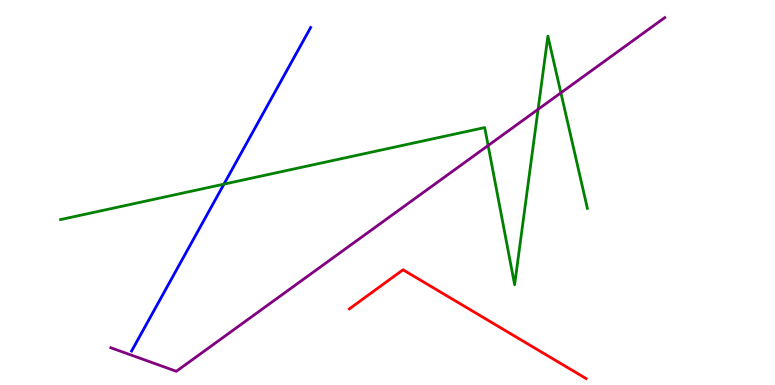[{'lines': ['blue', 'red'], 'intersections': []}, {'lines': ['green', 'red'], 'intersections': []}, {'lines': ['purple', 'red'], 'intersections': []}, {'lines': ['blue', 'green'], 'intersections': [{'x': 2.89, 'y': 5.22}]}, {'lines': ['blue', 'purple'], 'intersections': []}, {'lines': ['green', 'purple'], 'intersections': [{'x': 6.3, 'y': 6.22}, {'x': 6.94, 'y': 7.16}, {'x': 7.24, 'y': 7.59}]}]